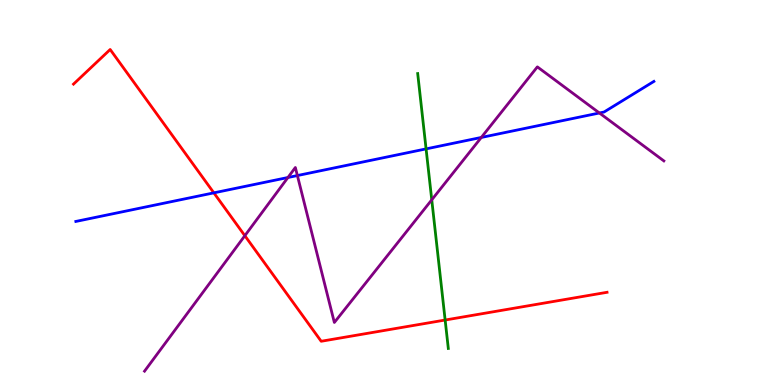[{'lines': ['blue', 'red'], 'intersections': [{'x': 2.76, 'y': 4.99}]}, {'lines': ['green', 'red'], 'intersections': [{'x': 5.74, 'y': 1.69}]}, {'lines': ['purple', 'red'], 'intersections': [{'x': 3.16, 'y': 3.88}]}, {'lines': ['blue', 'green'], 'intersections': [{'x': 5.5, 'y': 6.13}]}, {'lines': ['blue', 'purple'], 'intersections': [{'x': 3.72, 'y': 5.39}, {'x': 3.84, 'y': 5.44}, {'x': 6.21, 'y': 6.43}, {'x': 7.73, 'y': 7.07}]}, {'lines': ['green', 'purple'], 'intersections': [{'x': 5.57, 'y': 4.81}]}]